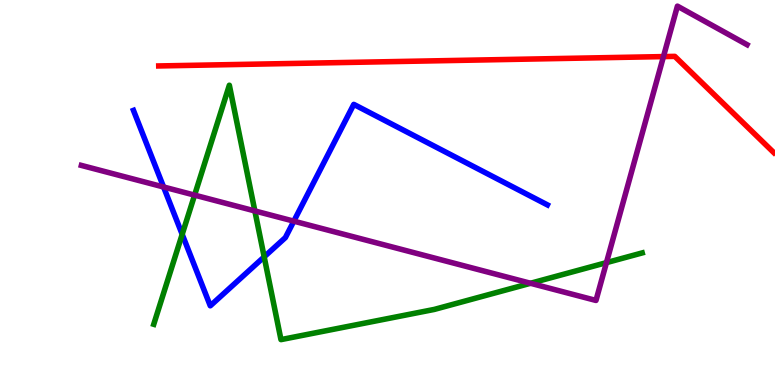[{'lines': ['blue', 'red'], 'intersections': []}, {'lines': ['green', 'red'], 'intersections': []}, {'lines': ['purple', 'red'], 'intersections': [{'x': 8.56, 'y': 8.53}]}, {'lines': ['blue', 'green'], 'intersections': [{'x': 2.35, 'y': 3.91}, {'x': 3.41, 'y': 3.33}]}, {'lines': ['blue', 'purple'], 'intersections': [{'x': 2.11, 'y': 5.14}, {'x': 3.79, 'y': 4.26}]}, {'lines': ['green', 'purple'], 'intersections': [{'x': 2.51, 'y': 4.93}, {'x': 3.29, 'y': 4.52}, {'x': 6.85, 'y': 2.64}, {'x': 7.83, 'y': 3.18}]}]